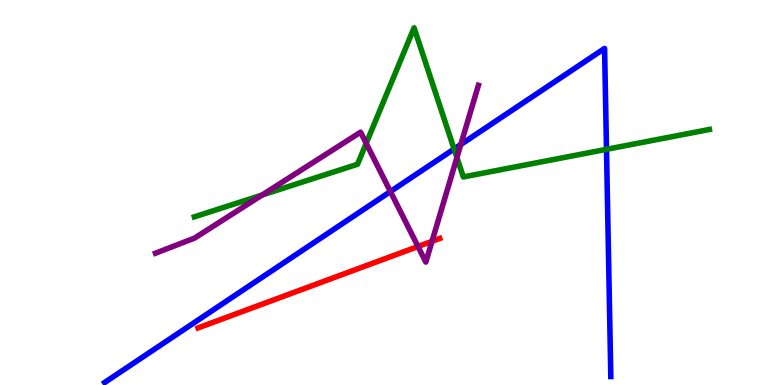[{'lines': ['blue', 'red'], 'intersections': []}, {'lines': ['green', 'red'], 'intersections': []}, {'lines': ['purple', 'red'], 'intersections': [{'x': 5.39, 'y': 3.6}, {'x': 5.57, 'y': 3.73}]}, {'lines': ['blue', 'green'], 'intersections': [{'x': 5.86, 'y': 6.13}, {'x': 7.83, 'y': 6.12}]}, {'lines': ['blue', 'purple'], 'intersections': [{'x': 5.04, 'y': 5.02}, {'x': 5.95, 'y': 6.25}]}, {'lines': ['green', 'purple'], 'intersections': [{'x': 3.38, 'y': 4.93}, {'x': 4.73, 'y': 6.28}, {'x': 5.9, 'y': 5.91}]}]